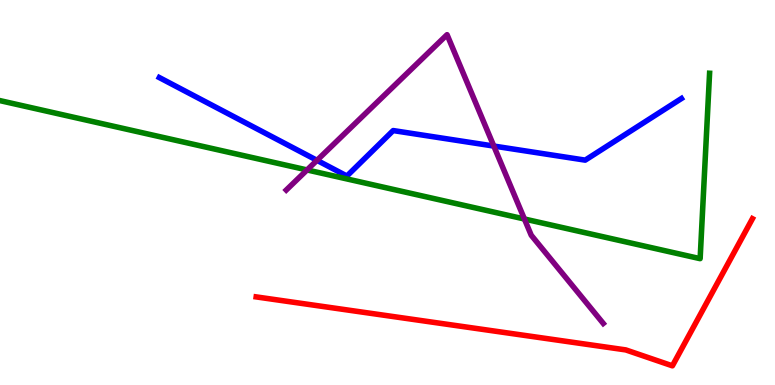[{'lines': ['blue', 'red'], 'intersections': []}, {'lines': ['green', 'red'], 'intersections': []}, {'lines': ['purple', 'red'], 'intersections': []}, {'lines': ['blue', 'green'], 'intersections': []}, {'lines': ['blue', 'purple'], 'intersections': [{'x': 4.09, 'y': 5.84}, {'x': 6.37, 'y': 6.21}]}, {'lines': ['green', 'purple'], 'intersections': [{'x': 3.96, 'y': 5.59}, {'x': 6.77, 'y': 4.31}]}]